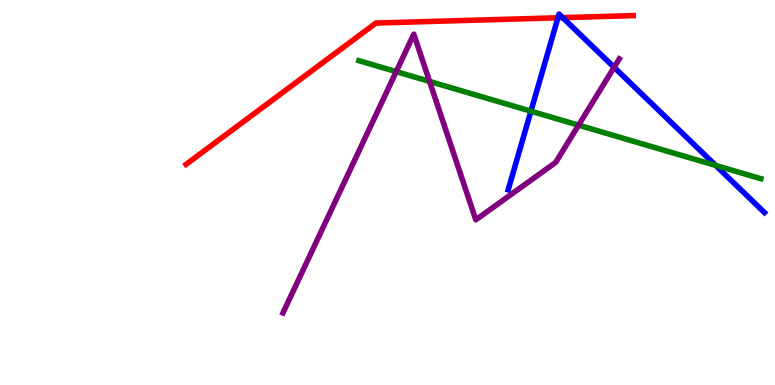[{'lines': ['blue', 'red'], 'intersections': [{'x': 7.2, 'y': 9.54}, {'x': 7.26, 'y': 9.54}]}, {'lines': ['green', 'red'], 'intersections': []}, {'lines': ['purple', 'red'], 'intersections': []}, {'lines': ['blue', 'green'], 'intersections': [{'x': 6.85, 'y': 7.11}, {'x': 9.23, 'y': 5.7}]}, {'lines': ['blue', 'purple'], 'intersections': [{'x': 7.92, 'y': 8.25}]}, {'lines': ['green', 'purple'], 'intersections': [{'x': 5.11, 'y': 8.14}, {'x': 5.54, 'y': 7.88}, {'x': 7.47, 'y': 6.75}]}]